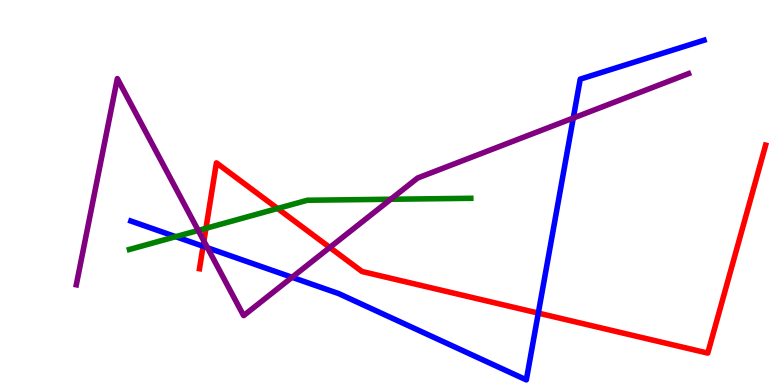[{'lines': ['blue', 'red'], 'intersections': [{'x': 2.62, 'y': 3.6}, {'x': 6.95, 'y': 1.87}]}, {'lines': ['green', 'red'], 'intersections': [{'x': 2.66, 'y': 4.07}, {'x': 3.58, 'y': 4.58}]}, {'lines': ['purple', 'red'], 'intersections': [{'x': 2.63, 'y': 3.74}, {'x': 4.26, 'y': 3.57}]}, {'lines': ['blue', 'green'], 'intersections': [{'x': 2.27, 'y': 3.85}]}, {'lines': ['blue', 'purple'], 'intersections': [{'x': 2.68, 'y': 3.56}, {'x': 3.77, 'y': 2.8}, {'x': 7.4, 'y': 6.93}]}, {'lines': ['green', 'purple'], 'intersections': [{'x': 2.56, 'y': 4.01}, {'x': 5.04, 'y': 4.82}]}]